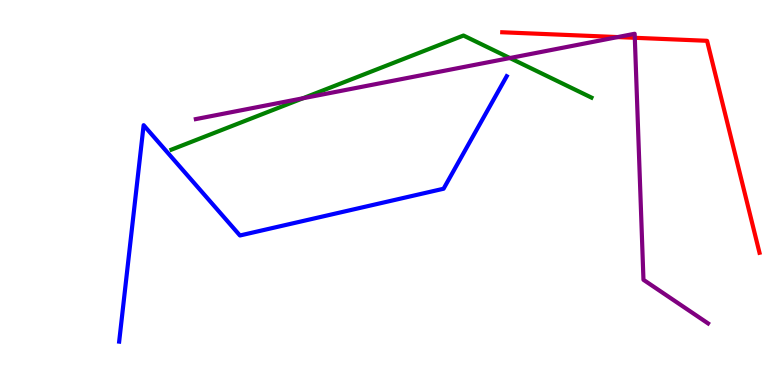[{'lines': ['blue', 'red'], 'intersections': []}, {'lines': ['green', 'red'], 'intersections': []}, {'lines': ['purple', 'red'], 'intersections': [{'x': 7.97, 'y': 9.04}, {'x': 8.19, 'y': 9.02}]}, {'lines': ['blue', 'green'], 'intersections': []}, {'lines': ['blue', 'purple'], 'intersections': []}, {'lines': ['green', 'purple'], 'intersections': [{'x': 3.91, 'y': 7.45}, {'x': 6.58, 'y': 8.49}]}]